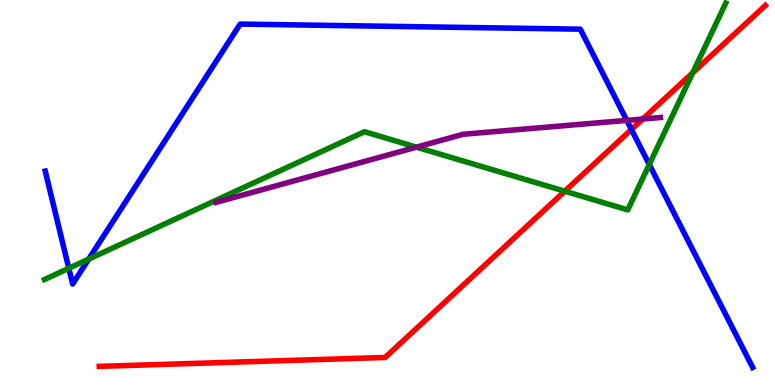[{'lines': ['blue', 'red'], 'intersections': [{'x': 8.15, 'y': 6.64}]}, {'lines': ['green', 'red'], 'intersections': [{'x': 7.29, 'y': 5.03}, {'x': 8.94, 'y': 8.11}]}, {'lines': ['purple', 'red'], 'intersections': [{'x': 8.29, 'y': 6.91}]}, {'lines': ['blue', 'green'], 'intersections': [{'x': 0.888, 'y': 3.03}, {'x': 1.14, 'y': 3.27}, {'x': 8.38, 'y': 5.73}]}, {'lines': ['blue', 'purple'], 'intersections': [{'x': 8.09, 'y': 6.87}]}, {'lines': ['green', 'purple'], 'intersections': [{'x': 5.37, 'y': 6.18}]}]